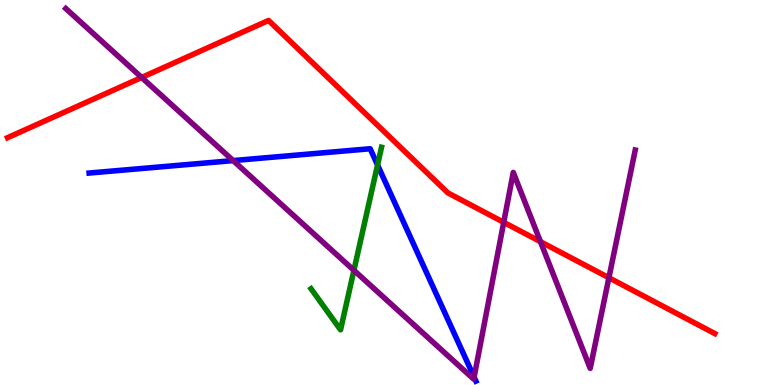[{'lines': ['blue', 'red'], 'intersections': []}, {'lines': ['green', 'red'], 'intersections': []}, {'lines': ['purple', 'red'], 'intersections': [{'x': 1.83, 'y': 7.99}, {'x': 6.5, 'y': 4.23}, {'x': 6.97, 'y': 3.72}, {'x': 7.86, 'y': 2.79}]}, {'lines': ['blue', 'green'], 'intersections': [{'x': 4.87, 'y': 5.71}]}, {'lines': ['blue', 'purple'], 'intersections': [{'x': 3.01, 'y': 5.83}, {'x': 6.12, 'y': 0.204}]}, {'lines': ['green', 'purple'], 'intersections': [{'x': 4.57, 'y': 2.98}]}]